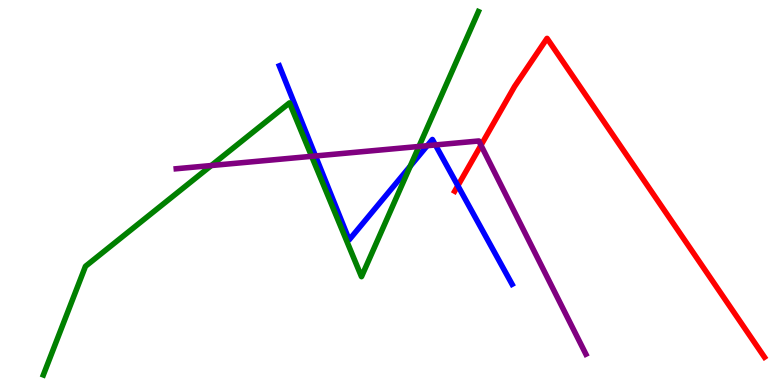[{'lines': ['blue', 'red'], 'intersections': [{'x': 5.91, 'y': 5.18}]}, {'lines': ['green', 'red'], 'intersections': []}, {'lines': ['purple', 'red'], 'intersections': [{'x': 6.21, 'y': 6.23}]}, {'lines': ['blue', 'green'], 'intersections': [{'x': 5.29, 'y': 5.68}]}, {'lines': ['blue', 'purple'], 'intersections': [{'x': 4.07, 'y': 5.95}, {'x': 5.51, 'y': 6.22}, {'x': 5.62, 'y': 6.23}]}, {'lines': ['green', 'purple'], 'intersections': [{'x': 2.73, 'y': 5.7}, {'x': 4.02, 'y': 5.94}, {'x': 5.41, 'y': 6.2}]}]